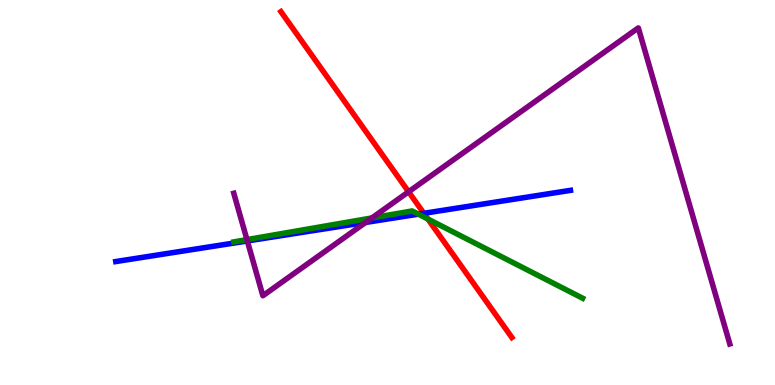[{'lines': ['blue', 'red'], 'intersections': [{'x': 5.47, 'y': 4.46}]}, {'lines': ['green', 'red'], 'intersections': [{'x': 5.52, 'y': 4.31}]}, {'lines': ['purple', 'red'], 'intersections': [{'x': 5.27, 'y': 5.02}]}, {'lines': ['blue', 'green'], 'intersections': [{'x': 5.4, 'y': 4.44}]}, {'lines': ['blue', 'purple'], 'intersections': [{'x': 3.19, 'y': 3.74}, {'x': 4.72, 'y': 4.22}]}, {'lines': ['green', 'purple'], 'intersections': [{'x': 3.19, 'y': 3.78}, {'x': 4.8, 'y': 4.34}]}]